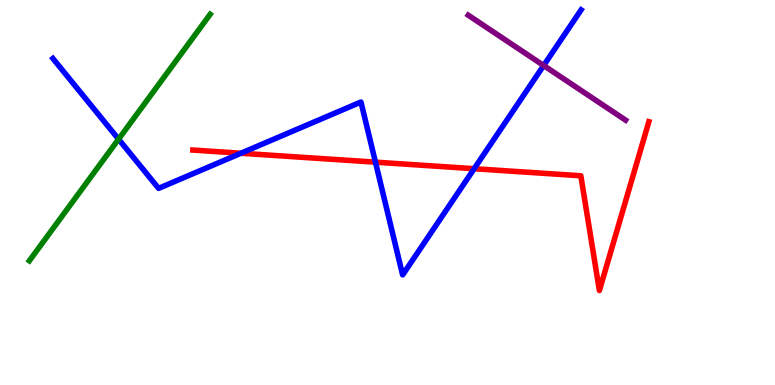[{'lines': ['blue', 'red'], 'intersections': [{'x': 3.11, 'y': 6.02}, {'x': 4.84, 'y': 5.79}, {'x': 6.12, 'y': 5.62}]}, {'lines': ['green', 'red'], 'intersections': []}, {'lines': ['purple', 'red'], 'intersections': []}, {'lines': ['blue', 'green'], 'intersections': [{'x': 1.53, 'y': 6.39}]}, {'lines': ['blue', 'purple'], 'intersections': [{'x': 7.01, 'y': 8.3}]}, {'lines': ['green', 'purple'], 'intersections': []}]